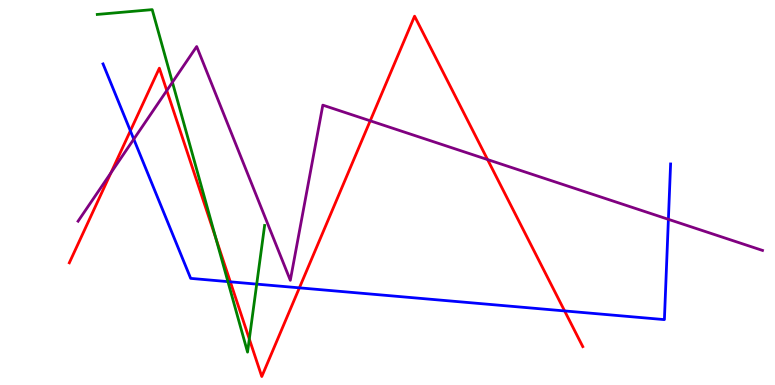[{'lines': ['blue', 'red'], 'intersections': [{'x': 1.68, 'y': 6.6}, {'x': 2.97, 'y': 2.68}, {'x': 3.86, 'y': 2.52}, {'x': 7.29, 'y': 1.92}]}, {'lines': ['green', 'red'], 'intersections': [{'x': 2.78, 'y': 3.82}, {'x': 3.22, 'y': 1.19}]}, {'lines': ['purple', 'red'], 'intersections': [{'x': 1.43, 'y': 5.51}, {'x': 2.15, 'y': 7.65}, {'x': 4.78, 'y': 6.86}, {'x': 6.29, 'y': 5.86}]}, {'lines': ['blue', 'green'], 'intersections': [{'x': 2.94, 'y': 2.69}, {'x': 3.31, 'y': 2.62}]}, {'lines': ['blue', 'purple'], 'intersections': [{'x': 1.73, 'y': 6.39}, {'x': 8.62, 'y': 4.3}]}, {'lines': ['green', 'purple'], 'intersections': [{'x': 2.22, 'y': 7.86}]}]